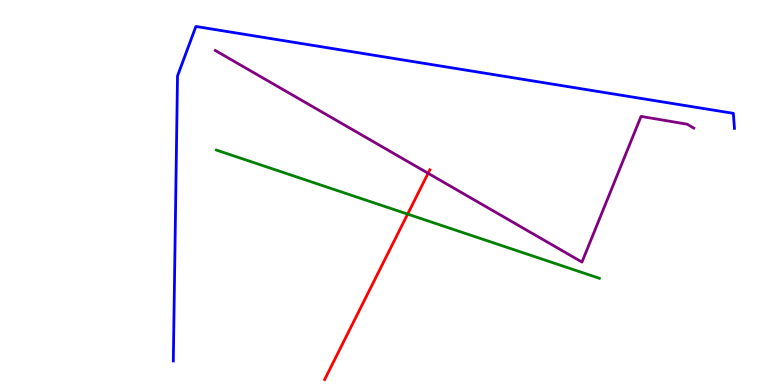[{'lines': ['blue', 'red'], 'intersections': []}, {'lines': ['green', 'red'], 'intersections': [{'x': 5.26, 'y': 4.44}]}, {'lines': ['purple', 'red'], 'intersections': [{'x': 5.52, 'y': 5.5}]}, {'lines': ['blue', 'green'], 'intersections': []}, {'lines': ['blue', 'purple'], 'intersections': []}, {'lines': ['green', 'purple'], 'intersections': []}]